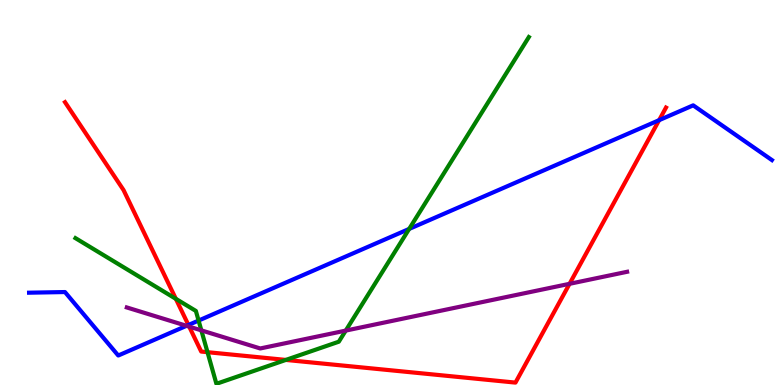[{'lines': ['blue', 'red'], 'intersections': [{'x': 2.43, 'y': 1.56}, {'x': 8.5, 'y': 6.88}]}, {'lines': ['green', 'red'], 'intersections': [{'x': 2.27, 'y': 2.24}, {'x': 2.68, 'y': 0.852}, {'x': 3.69, 'y': 0.651}]}, {'lines': ['purple', 'red'], 'intersections': [{'x': 2.44, 'y': 1.52}, {'x': 7.35, 'y': 2.63}]}, {'lines': ['blue', 'green'], 'intersections': [{'x': 2.56, 'y': 1.67}, {'x': 5.28, 'y': 4.05}]}, {'lines': ['blue', 'purple'], 'intersections': [{'x': 2.41, 'y': 1.54}]}, {'lines': ['green', 'purple'], 'intersections': [{'x': 2.6, 'y': 1.42}, {'x': 4.46, 'y': 1.41}]}]